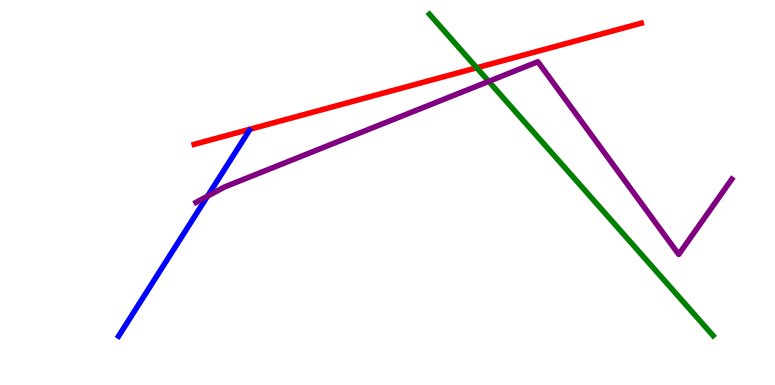[{'lines': ['blue', 'red'], 'intersections': []}, {'lines': ['green', 'red'], 'intersections': [{'x': 6.15, 'y': 8.24}]}, {'lines': ['purple', 'red'], 'intersections': []}, {'lines': ['blue', 'green'], 'intersections': []}, {'lines': ['blue', 'purple'], 'intersections': [{'x': 2.68, 'y': 4.9}]}, {'lines': ['green', 'purple'], 'intersections': [{'x': 6.31, 'y': 7.89}]}]